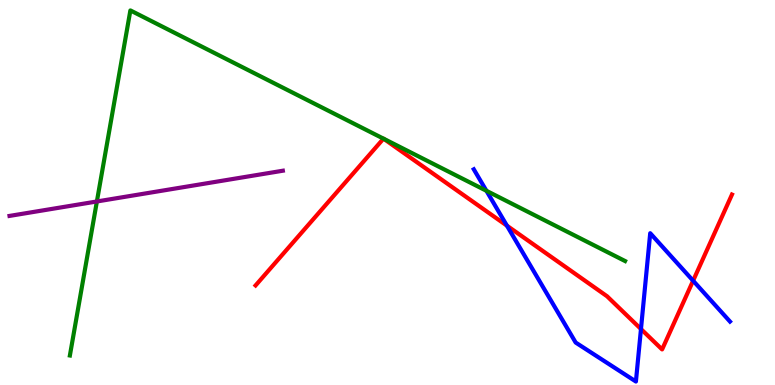[{'lines': ['blue', 'red'], 'intersections': [{'x': 6.54, 'y': 4.14}, {'x': 8.27, 'y': 1.45}, {'x': 8.94, 'y': 2.71}]}, {'lines': ['green', 'red'], 'intersections': [{'x': 4.95, 'y': 6.4}, {'x': 4.95, 'y': 6.4}]}, {'lines': ['purple', 'red'], 'intersections': []}, {'lines': ['blue', 'green'], 'intersections': [{'x': 6.28, 'y': 5.04}]}, {'lines': ['blue', 'purple'], 'intersections': []}, {'lines': ['green', 'purple'], 'intersections': [{'x': 1.25, 'y': 4.77}]}]